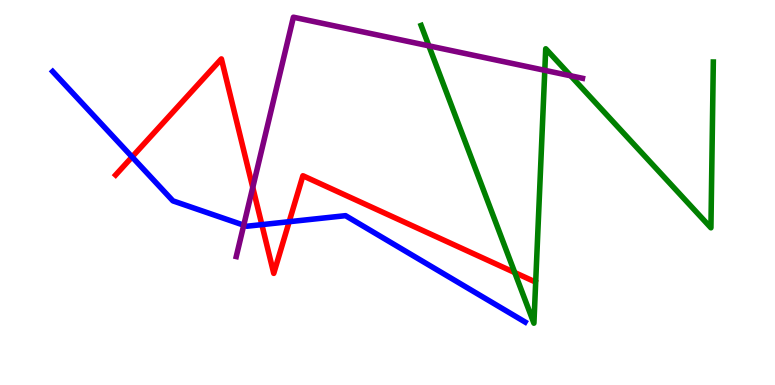[{'lines': ['blue', 'red'], 'intersections': [{'x': 1.7, 'y': 5.92}, {'x': 3.38, 'y': 4.17}, {'x': 3.73, 'y': 4.24}]}, {'lines': ['green', 'red'], 'intersections': [{'x': 6.64, 'y': 2.92}]}, {'lines': ['purple', 'red'], 'intersections': [{'x': 3.26, 'y': 5.13}]}, {'lines': ['blue', 'green'], 'intersections': []}, {'lines': ['blue', 'purple'], 'intersections': [{'x': 3.15, 'y': 4.15}]}, {'lines': ['green', 'purple'], 'intersections': [{'x': 5.53, 'y': 8.81}, {'x': 7.03, 'y': 8.17}, {'x': 7.36, 'y': 8.03}]}]